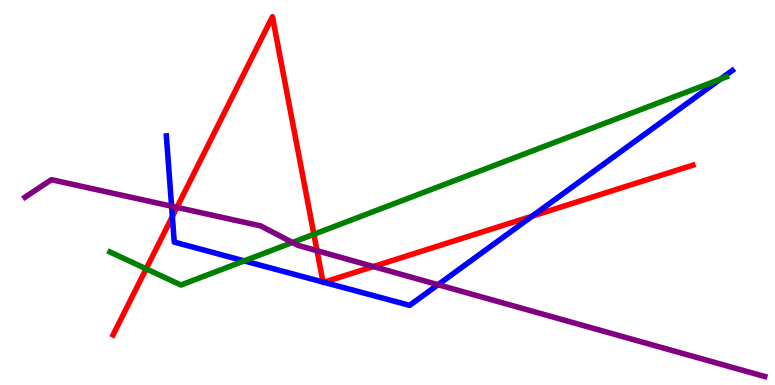[{'lines': ['blue', 'red'], 'intersections': [{'x': 2.22, 'y': 4.38}, {'x': 4.17, 'y': 2.67}, {'x': 4.18, 'y': 2.67}, {'x': 6.87, 'y': 4.39}]}, {'lines': ['green', 'red'], 'intersections': [{'x': 1.89, 'y': 3.02}, {'x': 4.05, 'y': 3.91}]}, {'lines': ['purple', 'red'], 'intersections': [{'x': 2.28, 'y': 4.61}, {'x': 4.09, 'y': 3.49}, {'x': 4.82, 'y': 3.08}]}, {'lines': ['blue', 'green'], 'intersections': [{'x': 3.15, 'y': 3.22}, {'x': 9.29, 'y': 7.94}]}, {'lines': ['blue', 'purple'], 'intersections': [{'x': 2.21, 'y': 4.64}, {'x': 5.65, 'y': 2.6}]}, {'lines': ['green', 'purple'], 'intersections': [{'x': 3.77, 'y': 3.7}]}]